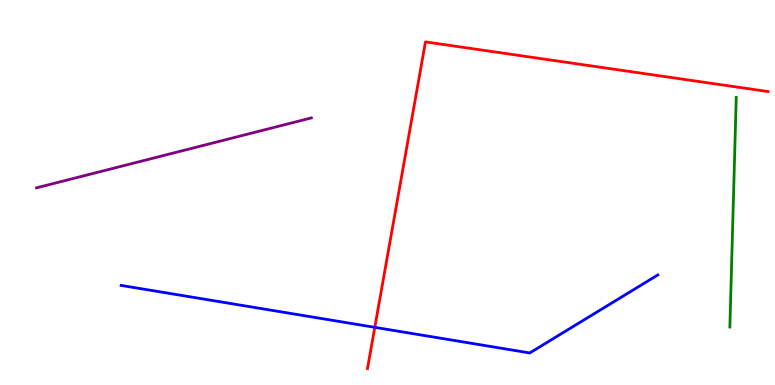[{'lines': ['blue', 'red'], 'intersections': [{'x': 4.84, 'y': 1.5}]}, {'lines': ['green', 'red'], 'intersections': []}, {'lines': ['purple', 'red'], 'intersections': []}, {'lines': ['blue', 'green'], 'intersections': []}, {'lines': ['blue', 'purple'], 'intersections': []}, {'lines': ['green', 'purple'], 'intersections': []}]